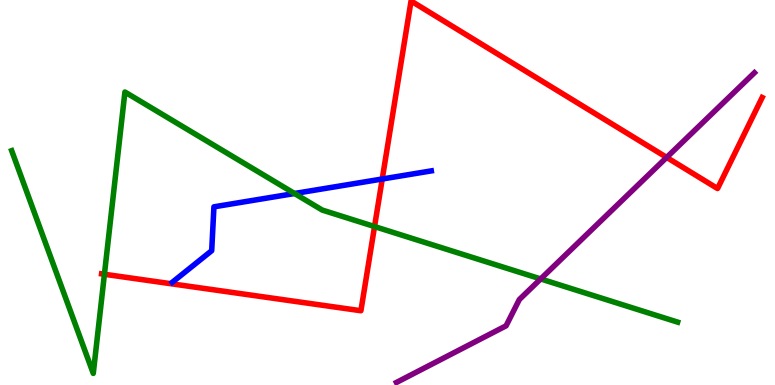[{'lines': ['blue', 'red'], 'intersections': [{'x': 4.93, 'y': 5.35}]}, {'lines': ['green', 'red'], 'intersections': [{'x': 1.35, 'y': 2.88}, {'x': 4.83, 'y': 4.12}]}, {'lines': ['purple', 'red'], 'intersections': [{'x': 8.6, 'y': 5.91}]}, {'lines': ['blue', 'green'], 'intersections': [{'x': 3.8, 'y': 4.97}]}, {'lines': ['blue', 'purple'], 'intersections': []}, {'lines': ['green', 'purple'], 'intersections': [{'x': 6.98, 'y': 2.75}]}]